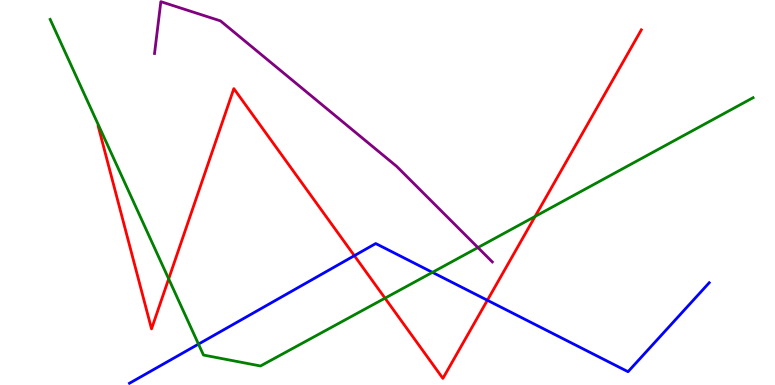[{'lines': ['blue', 'red'], 'intersections': [{'x': 4.57, 'y': 3.36}, {'x': 6.29, 'y': 2.2}]}, {'lines': ['green', 'red'], 'intersections': [{'x': 2.18, 'y': 2.76}, {'x': 4.97, 'y': 2.26}, {'x': 6.9, 'y': 4.38}]}, {'lines': ['purple', 'red'], 'intersections': []}, {'lines': ['blue', 'green'], 'intersections': [{'x': 2.56, 'y': 1.06}, {'x': 5.58, 'y': 2.93}]}, {'lines': ['blue', 'purple'], 'intersections': []}, {'lines': ['green', 'purple'], 'intersections': [{'x': 6.17, 'y': 3.57}]}]